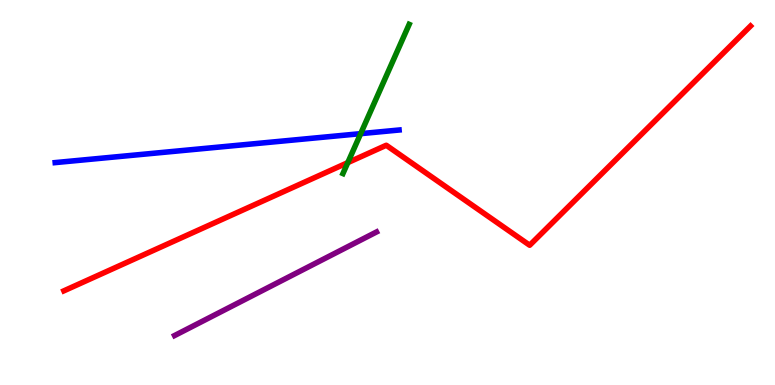[{'lines': ['blue', 'red'], 'intersections': []}, {'lines': ['green', 'red'], 'intersections': [{'x': 4.49, 'y': 5.78}]}, {'lines': ['purple', 'red'], 'intersections': []}, {'lines': ['blue', 'green'], 'intersections': [{'x': 4.65, 'y': 6.53}]}, {'lines': ['blue', 'purple'], 'intersections': []}, {'lines': ['green', 'purple'], 'intersections': []}]